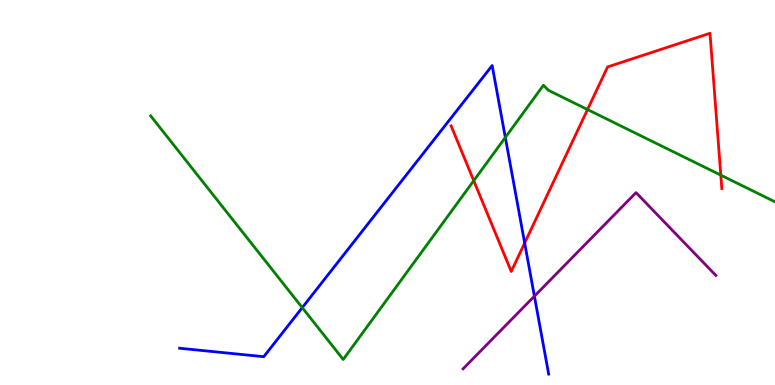[{'lines': ['blue', 'red'], 'intersections': [{'x': 6.77, 'y': 3.69}]}, {'lines': ['green', 'red'], 'intersections': [{'x': 6.11, 'y': 5.31}, {'x': 7.58, 'y': 7.15}, {'x': 9.3, 'y': 5.45}]}, {'lines': ['purple', 'red'], 'intersections': []}, {'lines': ['blue', 'green'], 'intersections': [{'x': 3.9, 'y': 2.01}, {'x': 6.52, 'y': 6.43}]}, {'lines': ['blue', 'purple'], 'intersections': [{'x': 6.9, 'y': 2.31}]}, {'lines': ['green', 'purple'], 'intersections': []}]